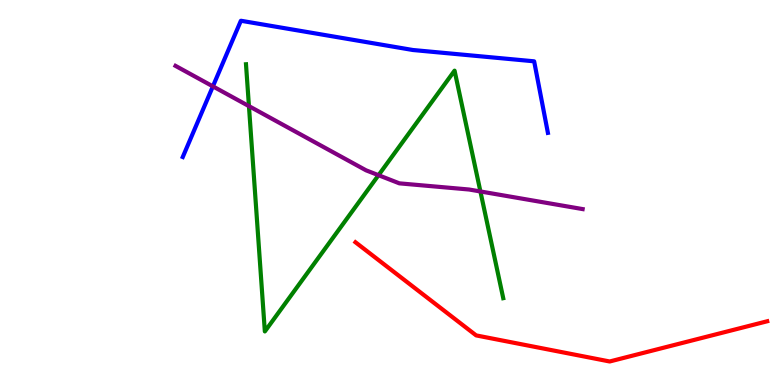[{'lines': ['blue', 'red'], 'intersections': []}, {'lines': ['green', 'red'], 'intersections': []}, {'lines': ['purple', 'red'], 'intersections': []}, {'lines': ['blue', 'green'], 'intersections': []}, {'lines': ['blue', 'purple'], 'intersections': [{'x': 2.75, 'y': 7.76}]}, {'lines': ['green', 'purple'], 'intersections': [{'x': 3.21, 'y': 7.24}, {'x': 4.88, 'y': 5.45}, {'x': 6.2, 'y': 5.03}]}]